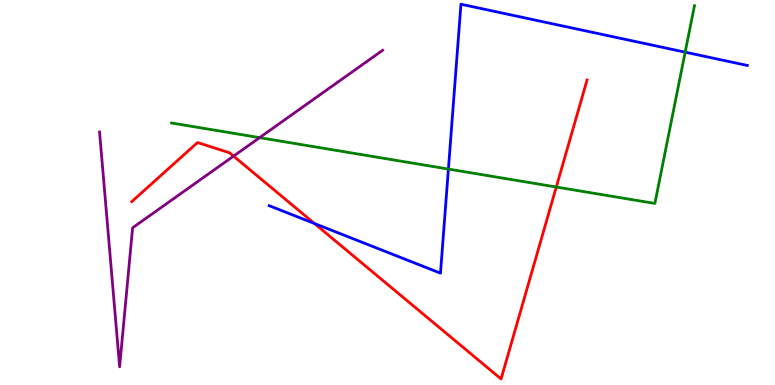[{'lines': ['blue', 'red'], 'intersections': [{'x': 4.06, 'y': 4.19}]}, {'lines': ['green', 'red'], 'intersections': [{'x': 7.18, 'y': 5.14}]}, {'lines': ['purple', 'red'], 'intersections': [{'x': 3.01, 'y': 5.94}]}, {'lines': ['blue', 'green'], 'intersections': [{'x': 5.79, 'y': 5.61}, {'x': 8.84, 'y': 8.65}]}, {'lines': ['blue', 'purple'], 'intersections': []}, {'lines': ['green', 'purple'], 'intersections': [{'x': 3.35, 'y': 6.42}]}]